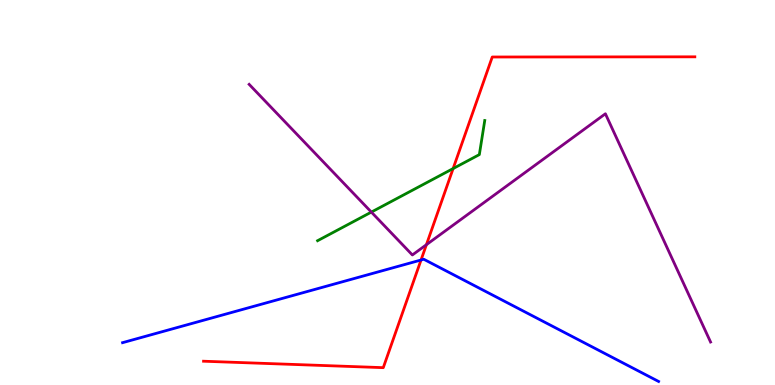[{'lines': ['blue', 'red'], 'intersections': [{'x': 5.43, 'y': 3.25}]}, {'lines': ['green', 'red'], 'intersections': [{'x': 5.85, 'y': 5.62}]}, {'lines': ['purple', 'red'], 'intersections': [{'x': 5.5, 'y': 3.64}]}, {'lines': ['blue', 'green'], 'intersections': []}, {'lines': ['blue', 'purple'], 'intersections': []}, {'lines': ['green', 'purple'], 'intersections': [{'x': 4.79, 'y': 4.49}]}]